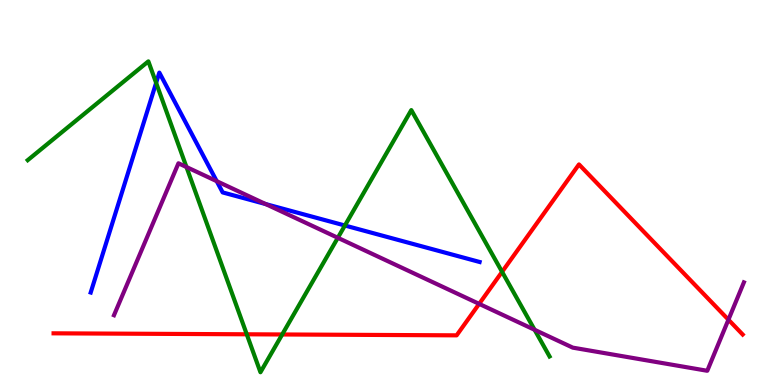[{'lines': ['blue', 'red'], 'intersections': []}, {'lines': ['green', 'red'], 'intersections': [{'x': 3.18, 'y': 1.32}, {'x': 3.64, 'y': 1.31}, {'x': 6.48, 'y': 2.94}]}, {'lines': ['purple', 'red'], 'intersections': [{'x': 6.18, 'y': 2.11}, {'x': 9.4, 'y': 1.7}]}, {'lines': ['blue', 'green'], 'intersections': [{'x': 2.01, 'y': 7.85}, {'x': 4.45, 'y': 4.14}]}, {'lines': ['blue', 'purple'], 'intersections': [{'x': 2.8, 'y': 5.29}, {'x': 3.43, 'y': 4.7}]}, {'lines': ['green', 'purple'], 'intersections': [{'x': 2.41, 'y': 5.66}, {'x': 4.36, 'y': 3.82}, {'x': 6.9, 'y': 1.43}]}]